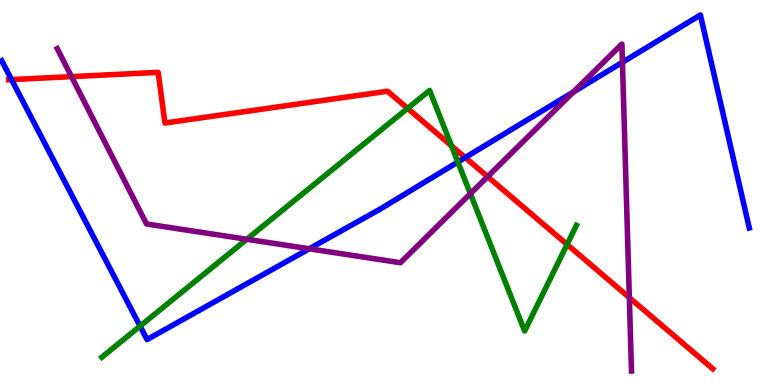[{'lines': ['blue', 'red'], 'intersections': [{'x': 0.149, 'y': 7.93}, {'x': 6.0, 'y': 5.91}]}, {'lines': ['green', 'red'], 'intersections': [{'x': 5.26, 'y': 7.19}, {'x': 5.83, 'y': 6.21}, {'x': 7.32, 'y': 3.65}]}, {'lines': ['purple', 'red'], 'intersections': [{'x': 0.923, 'y': 8.01}, {'x': 6.29, 'y': 5.41}, {'x': 8.12, 'y': 2.27}]}, {'lines': ['blue', 'green'], 'intersections': [{'x': 1.81, 'y': 1.53}, {'x': 5.91, 'y': 5.79}]}, {'lines': ['blue', 'purple'], 'intersections': [{'x': 3.99, 'y': 3.54}, {'x': 7.4, 'y': 7.61}, {'x': 8.03, 'y': 8.38}]}, {'lines': ['green', 'purple'], 'intersections': [{'x': 3.18, 'y': 3.79}, {'x': 6.07, 'y': 4.97}]}]